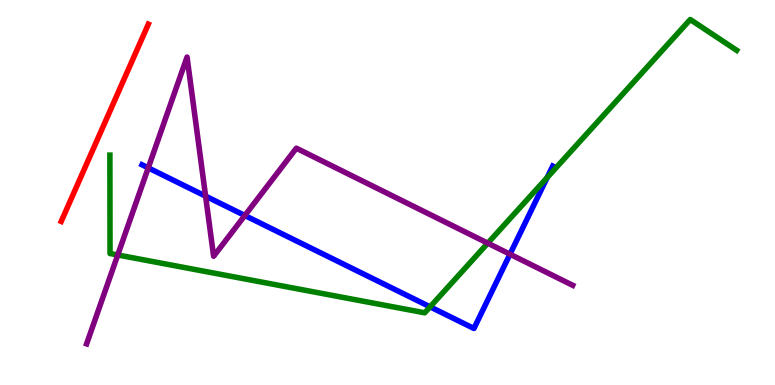[{'lines': ['blue', 'red'], 'intersections': []}, {'lines': ['green', 'red'], 'intersections': []}, {'lines': ['purple', 'red'], 'intersections': []}, {'lines': ['blue', 'green'], 'intersections': [{'x': 5.55, 'y': 2.03}, {'x': 7.06, 'y': 5.39}]}, {'lines': ['blue', 'purple'], 'intersections': [{'x': 1.91, 'y': 5.64}, {'x': 2.65, 'y': 4.91}, {'x': 3.16, 'y': 4.4}, {'x': 6.58, 'y': 3.4}]}, {'lines': ['green', 'purple'], 'intersections': [{'x': 1.52, 'y': 3.38}, {'x': 6.29, 'y': 3.68}]}]